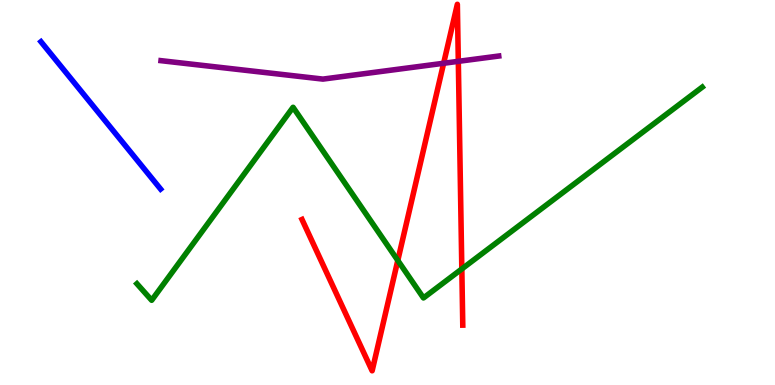[{'lines': ['blue', 'red'], 'intersections': []}, {'lines': ['green', 'red'], 'intersections': [{'x': 5.13, 'y': 3.24}, {'x': 5.96, 'y': 3.01}]}, {'lines': ['purple', 'red'], 'intersections': [{'x': 5.72, 'y': 8.36}, {'x': 5.91, 'y': 8.41}]}, {'lines': ['blue', 'green'], 'intersections': []}, {'lines': ['blue', 'purple'], 'intersections': []}, {'lines': ['green', 'purple'], 'intersections': []}]